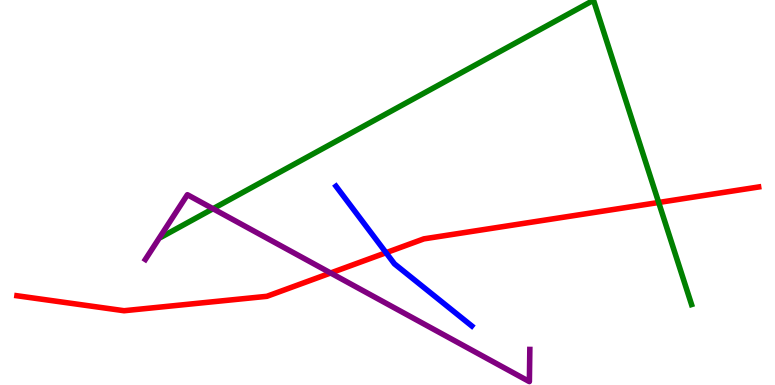[{'lines': ['blue', 'red'], 'intersections': [{'x': 4.98, 'y': 3.44}]}, {'lines': ['green', 'red'], 'intersections': [{'x': 8.5, 'y': 4.74}]}, {'lines': ['purple', 'red'], 'intersections': [{'x': 4.27, 'y': 2.91}]}, {'lines': ['blue', 'green'], 'intersections': []}, {'lines': ['blue', 'purple'], 'intersections': []}, {'lines': ['green', 'purple'], 'intersections': [{'x': 2.75, 'y': 4.58}]}]